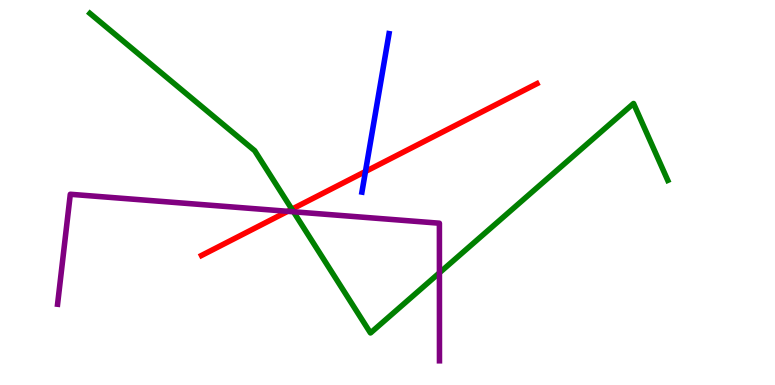[{'lines': ['blue', 'red'], 'intersections': [{'x': 4.72, 'y': 5.55}]}, {'lines': ['green', 'red'], 'intersections': [{'x': 3.77, 'y': 4.57}]}, {'lines': ['purple', 'red'], 'intersections': [{'x': 3.71, 'y': 4.51}]}, {'lines': ['blue', 'green'], 'intersections': []}, {'lines': ['blue', 'purple'], 'intersections': []}, {'lines': ['green', 'purple'], 'intersections': [{'x': 3.79, 'y': 4.5}, {'x': 5.67, 'y': 2.91}]}]